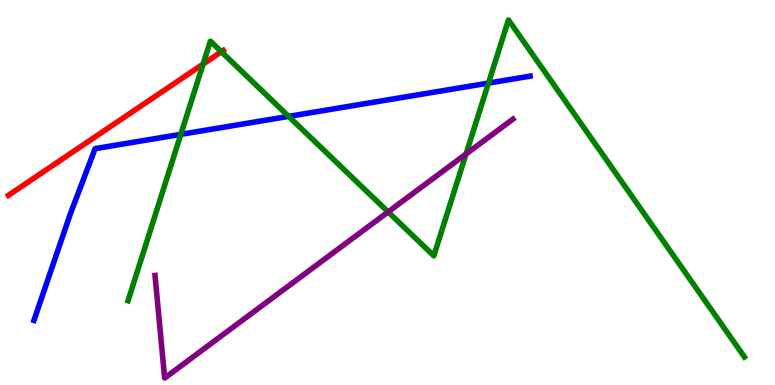[{'lines': ['blue', 'red'], 'intersections': []}, {'lines': ['green', 'red'], 'intersections': [{'x': 2.62, 'y': 8.34}, {'x': 2.86, 'y': 8.66}]}, {'lines': ['purple', 'red'], 'intersections': []}, {'lines': ['blue', 'green'], 'intersections': [{'x': 2.33, 'y': 6.51}, {'x': 3.72, 'y': 6.98}, {'x': 6.3, 'y': 7.84}]}, {'lines': ['blue', 'purple'], 'intersections': []}, {'lines': ['green', 'purple'], 'intersections': [{'x': 5.01, 'y': 4.5}, {'x': 6.01, 'y': 6.0}]}]